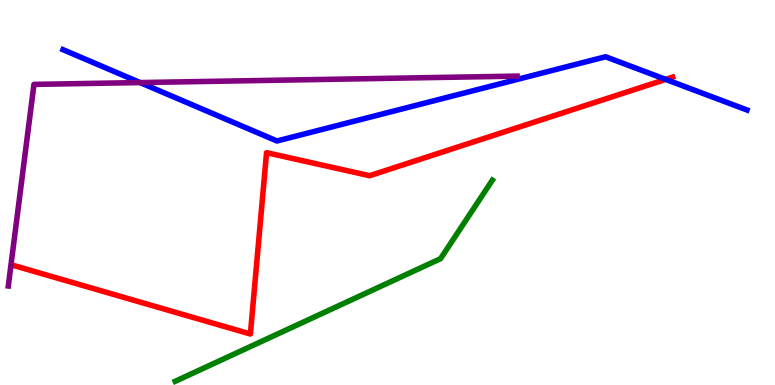[{'lines': ['blue', 'red'], 'intersections': [{'x': 8.59, 'y': 7.94}]}, {'lines': ['green', 'red'], 'intersections': []}, {'lines': ['purple', 'red'], 'intersections': []}, {'lines': ['blue', 'green'], 'intersections': []}, {'lines': ['blue', 'purple'], 'intersections': [{'x': 1.81, 'y': 7.86}]}, {'lines': ['green', 'purple'], 'intersections': []}]